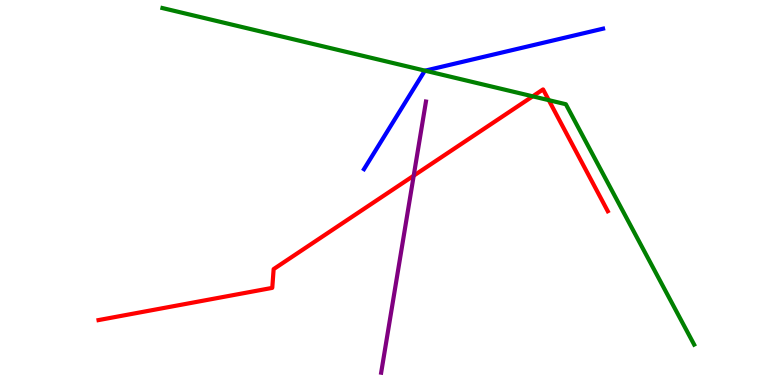[{'lines': ['blue', 'red'], 'intersections': []}, {'lines': ['green', 'red'], 'intersections': [{'x': 6.87, 'y': 7.5}, {'x': 7.08, 'y': 7.4}]}, {'lines': ['purple', 'red'], 'intersections': [{'x': 5.34, 'y': 5.44}]}, {'lines': ['blue', 'green'], 'intersections': [{'x': 5.48, 'y': 8.16}]}, {'lines': ['blue', 'purple'], 'intersections': []}, {'lines': ['green', 'purple'], 'intersections': []}]